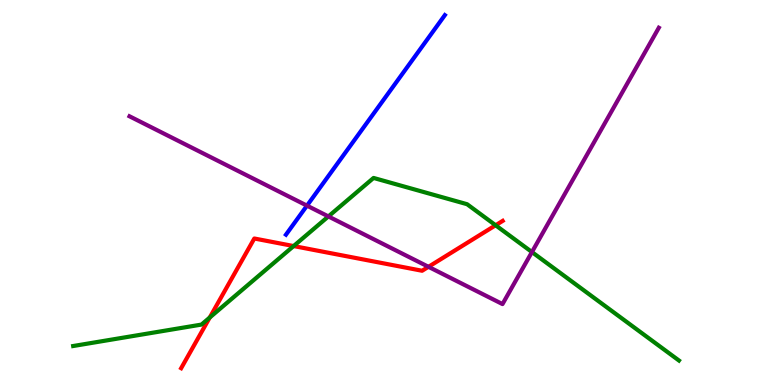[{'lines': ['blue', 'red'], 'intersections': []}, {'lines': ['green', 'red'], 'intersections': [{'x': 2.71, 'y': 1.75}, {'x': 3.79, 'y': 3.61}, {'x': 6.4, 'y': 4.15}]}, {'lines': ['purple', 'red'], 'intersections': [{'x': 5.53, 'y': 3.07}]}, {'lines': ['blue', 'green'], 'intersections': []}, {'lines': ['blue', 'purple'], 'intersections': [{'x': 3.96, 'y': 4.66}]}, {'lines': ['green', 'purple'], 'intersections': [{'x': 4.24, 'y': 4.38}, {'x': 6.86, 'y': 3.45}]}]